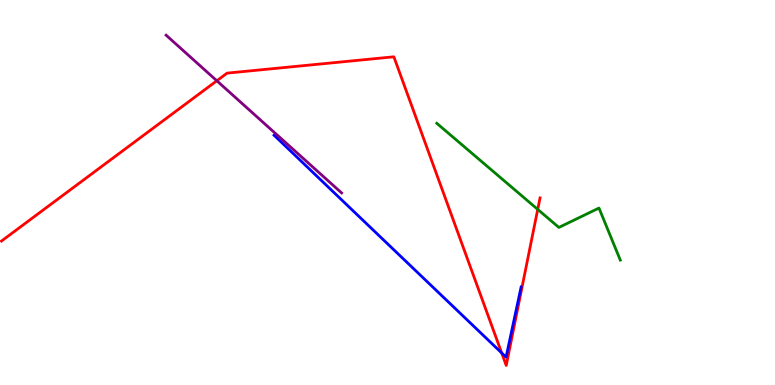[{'lines': ['blue', 'red'], 'intersections': [{'x': 6.47, 'y': 0.832}]}, {'lines': ['green', 'red'], 'intersections': [{'x': 6.94, 'y': 4.56}]}, {'lines': ['purple', 'red'], 'intersections': [{'x': 2.8, 'y': 7.9}]}, {'lines': ['blue', 'green'], 'intersections': []}, {'lines': ['blue', 'purple'], 'intersections': []}, {'lines': ['green', 'purple'], 'intersections': []}]